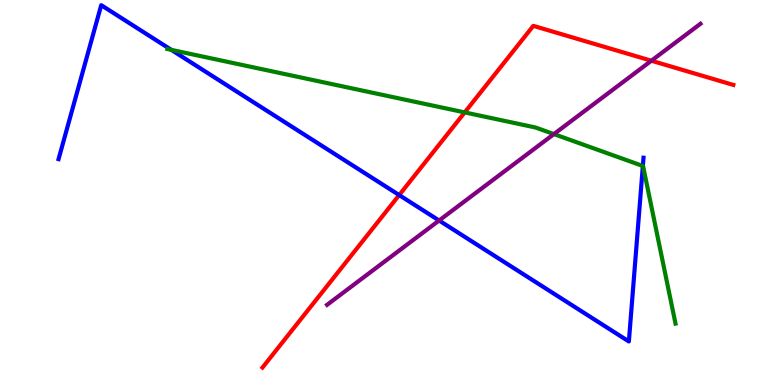[{'lines': ['blue', 'red'], 'intersections': [{'x': 5.15, 'y': 4.93}]}, {'lines': ['green', 'red'], 'intersections': [{'x': 6.0, 'y': 7.08}]}, {'lines': ['purple', 'red'], 'intersections': [{'x': 8.4, 'y': 8.42}]}, {'lines': ['blue', 'green'], 'intersections': [{'x': 2.21, 'y': 8.7}, {'x': 8.29, 'y': 5.69}]}, {'lines': ['blue', 'purple'], 'intersections': [{'x': 5.67, 'y': 4.27}]}, {'lines': ['green', 'purple'], 'intersections': [{'x': 7.15, 'y': 6.52}]}]